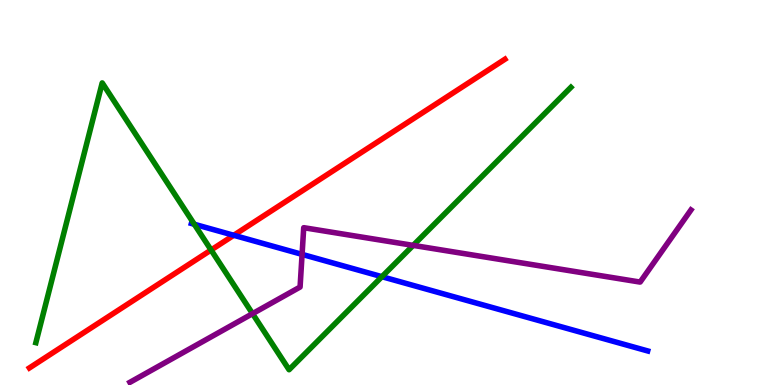[{'lines': ['blue', 'red'], 'intersections': [{'x': 3.02, 'y': 3.89}]}, {'lines': ['green', 'red'], 'intersections': [{'x': 2.72, 'y': 3.51}]}, {'lines': ['purple', 'red'], 'intersections': []}, {'lines': ['blue', 'green'], 'intersections': [{'x': 2.51, 'y': 4.17}, {'x': 4.93, 'y': 2.81}]}, {'lines': ['blue', 'purple'], 'intersections': [{'x': 3.9, 'y': 3.39}]}, {'lines': ['green', 'purple'], 'intersections': [{'x': 3.26, 'y': 1.85}, {'x': 5.33, 'y': 3.63}]}]